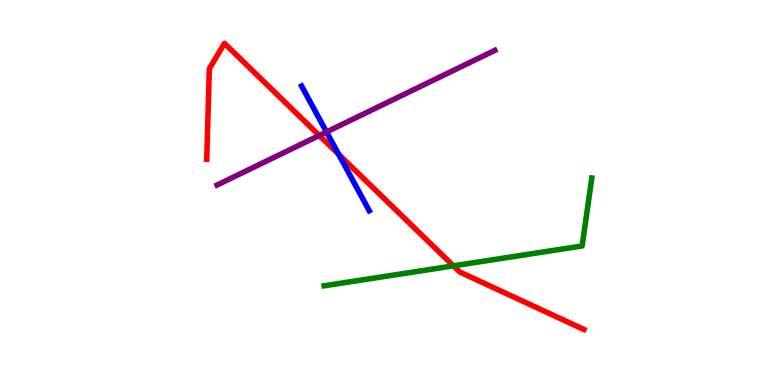[{'lines': ['blue', 'red'], 'intersections': [{'x': 4.37, 'y': 5.99}]}, {'lines': ['green', 'red'], 'intersections': [{'x': 5.85, 'y': 3.09}]}, {'lines': ['purple', 'red'], 'intersections': [{'x': 4.12, 'y': 6.48}]}, {'lines': ['blue', 'green'], 'intersections': []}, {'lines': ['blue', 'purple'], 'intersections': [{'x': 4.21, 'y': 6.57}]}, {'lines': ['green', 'purple'], 'intersections': []}]